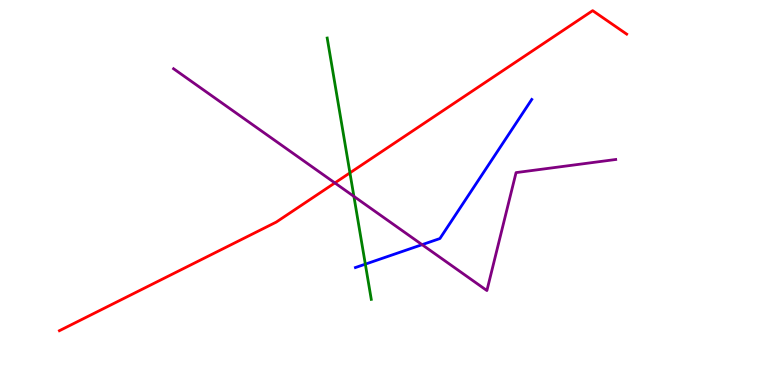[{'lines': ['blue', 'red'], 'intersections': []}, {'lines': ['green', 'red'], 'intersections': [{'x': 4.52, 'y': 5.51}]}, {'lines': ['purple', 'red'], 'intersections': [{'x': 4.32, 'y': 5.25}]}, {'lines': ['blue', 'green'], 'intersections': [{'x': 4.71, 'y': 3.14}]}, {'lines': ['blue', 'purple'], 'intersections': [{'x': 5.45, 'y': 3.65}]}, {'lines': ['green', 'purple'], 'intersections': [{'x': 4.57, 'y': 4.9}]}]